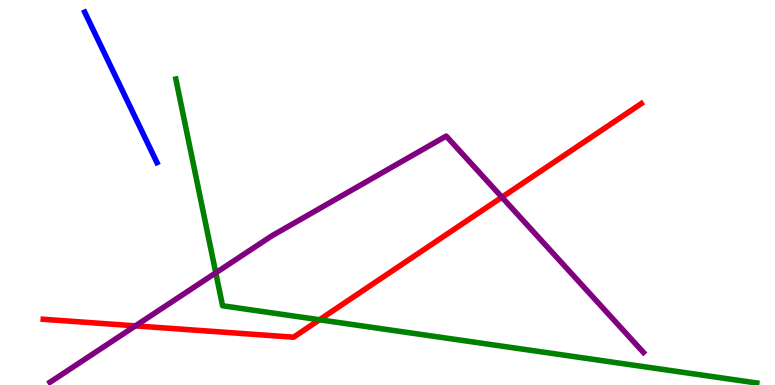[{'lines': ['blue', 'red'], 'intersections': []}, {'lines': ['green', 'red'], 'intersections': [{'x': 4.12, 'y': 1.69}]}, {'lines': ['purple', 'red'], 'intersections': [{'x': 1.75, 'y': 1.54}, {'x': 6.48, 'y': 4.88}]}, {'lines': ['blue', 'green'], 'intersections': []}, {'lines': ['blue', 'purple'], 'intersections': []}, {'lines': ['green', 'purple'], 'intersections': [{'x': 2.78, 'y': 2.91}]}]